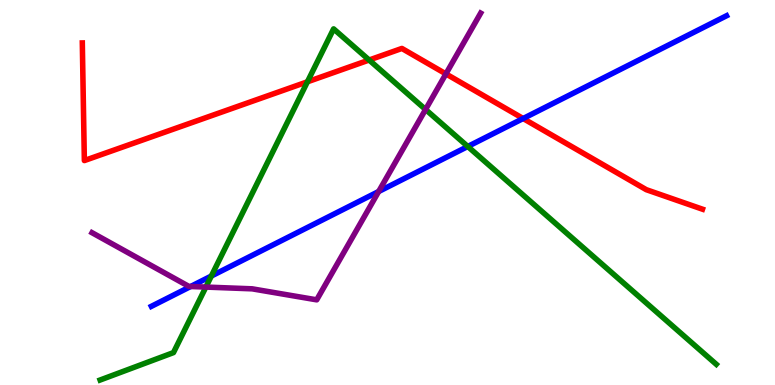[{'lines': ['blue', 'red'], 'intersections': [{'x': 6.75, 'y': 6.92}]}, {'lines': ['green', 'red'], 'intersections': [{'x': 3.97, 'y': 7.88}, {'x': 4.76, 'y': 8.44}]}, {'lines': ['purple', 'red'], 'intersections': [{'x': 5.75, 'y': 8.08}]}, {'lines': ['blue', 'green'], 'intersections': [{'x': 2.73, 'y': 2.83}, {'x': 6.04, 'y': 6.2}]}, {'lines': ['blue', 'purple'], 'intersections': [{'x': 2.46, 'y': 2.56}, {'x': 4.89, 'y': 5.03}]}, {'lines': ['green', 'purple'], 'intersections': [{'x': 2.66, 'y': 2.54}, {'x': 5.49, 'y': 7.16}]}]